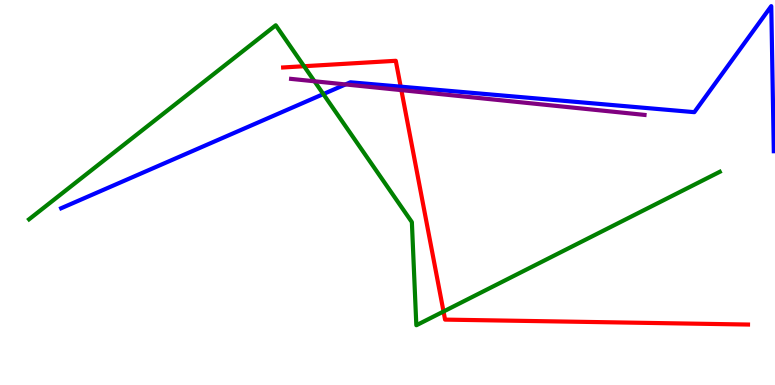[{'lines': ['blue', 'red'], 'intersections': [{'x': 5.17, 'y': 7.75}]}, {'lines': ['green', 'red'], 'intersections': [{'x': 3.92, 'y': 8.28}, {'x': 5.72, 'y': 1.91}]}, {'lines': ['purple', 'red'], 'intersections': [{'x': 5.18, 'y': 7.66}]}, {'lines': ['blue', 'green'], 'intersections': [{'x': 4.17, 'y': 7.56}]}, {'lines': ['blue', 'purple'], 'intersections': [{'x': 4.46, 'y': 7.81}]}, {'lines': ['green', 'purple'], 'intersections': [{'x': 4.06, 'y': 7.89}]}]